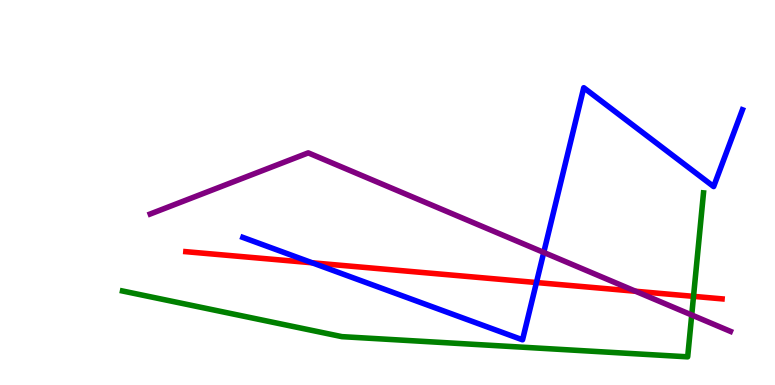[{'lines': ['blue', 'red'], 'intersections': [{'x': 4.03, 'y': 3.17}, {'x': 6.92, 'y': 2.66}]}, {'lines': ['green', 'red'], 'intersections': [{'x': 8.95, 'y': 2.3}]}, {'lines': ['purple', 'red'], 'intersections': [{'x': 8.2, 'y': 2.43}]}, {'lines': ['blue', 'green'], 'intersections': []}, {'lines': ['blue', 'purple'], 'intersections': [{'x': 7.02, 'y': 3.44}]}, {'lines': ['green', 'purple'], 'intersections': [{'x': 8.93, 'y': 1.82}]}]